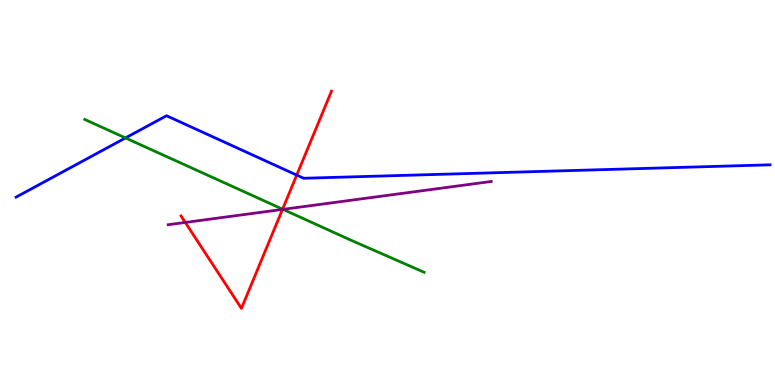[{'lines': ['blue', 'red'], 'intersections': [{'x': 3.83, 'y': 5.45}]}, {'lines': ['green', 'red'], 'intersections': [{'x': 3.65, 'y': 4.57}]}, {'lines': ['purple', 'red'], 'intersections': [{'x': 2.39, 'y': 4.22}, {'x': 3.64, 'y': 4.56}]}, {'lines': ['blue', 'green'], 'intersections': [{'x': 1.62, 'y': 6.42}]}, {'lines': ['blue', 'purple'], 'intersections': []}, {'lines': ['green', 'purple'], 'intersections': [{'x': 3.65, 'y': 4.56}]}]